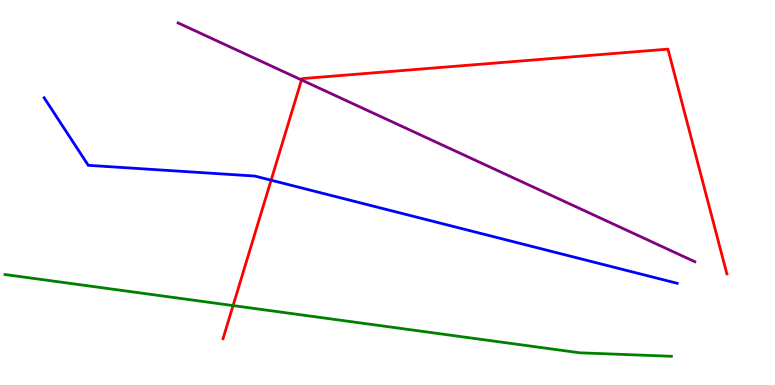[{'lines': ['blue', 'red'], 'intersections': [{'x': 3.5, 'y': 5.32}]}, {'lines': ['green', 'red'], 'intersections': [{'x': 3.01, 'y': 2.06}]}, {'lines': ['purple', 'red'], 'intersections': [{'x': 3.89, 'y': 7.92}]}, {'lines': ['blue', 'green'], 'intersections': []}, {'lines': ['blue', 'purple'], 'intersections': []}, {'lines': ['green', 'purple'], 'intersections': []}]